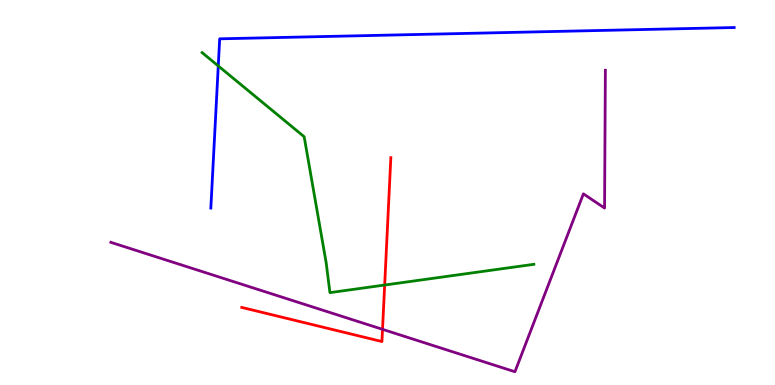[{'lines': ['blue', 'red'], 'intersections': []}, {'lines': ['green', 'red'], 'intersections': [{'x': 4.96, 'y': 2.6}]}, {'lines': ['purple', 'red'], 'intersections': [{'x': 4.94, 'y': 1.45}]}, {'lines': ['blue', 'green'], 'intersections': [{'x': 2.82, 'y': 8.29}]}, {'lines': ['blue', 'purple'], 'intersections': []}, {'lines': ['green', 'purple'], 'intersections': []}]